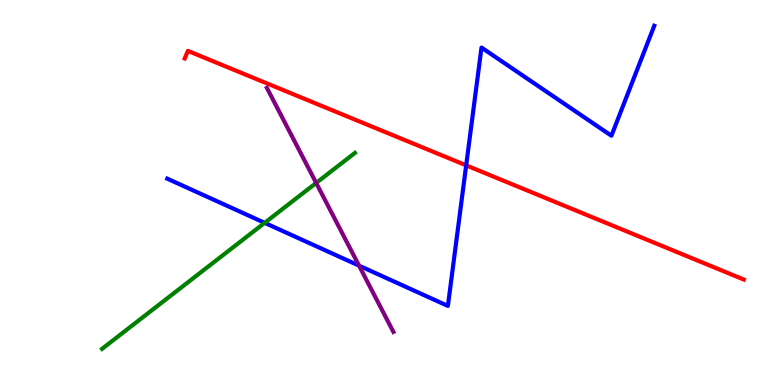[{'lines': ['blue', 'red'], 'intersections': [{'x': 6.02, 'y': 5.71}]}, {'lines': ['green', 'red'], 'intersections': []}, {'lines': ['purple', 'red'], 'intersections': []}, {'lines': ['blue', 'green'], 'intersections': [{'x': 3.42, 'y': 4.21}]}, {'lines': ['blue', 'purple'], 'intersections': [{'x': 4.63, 'y': 3.1}]}, {'lines': ['green', 'purple'], 'intersections': [{'x': 4.08, 'y': 5.25}]}]